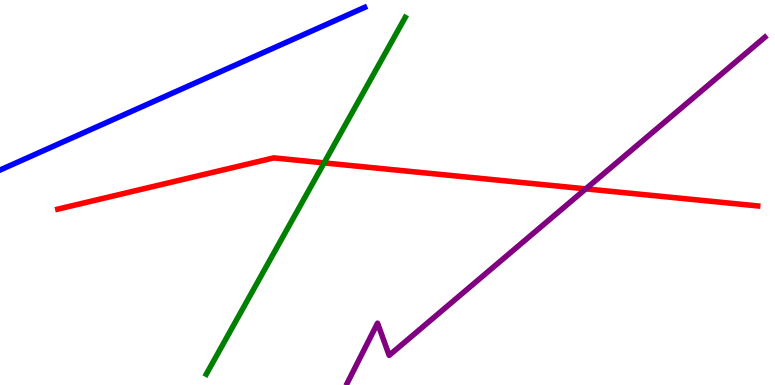[{'lines': ['blue', 'red'], 'intersections': []}, {'lines': ['green', 'red'], 'intersections': [{'x': 4.18, 'y': 5.77}]}, {'lines': ['purple', 'red'], 'intersections': [{'x': 7.56, 'y': 5.09}]}, {'lines': ['blue', 'green'], 'intersections': []}, {'lines': ['blue', 'purple'], 'intersections': []}, {'lines': ['green', 'purple'], 'intersections': []}]